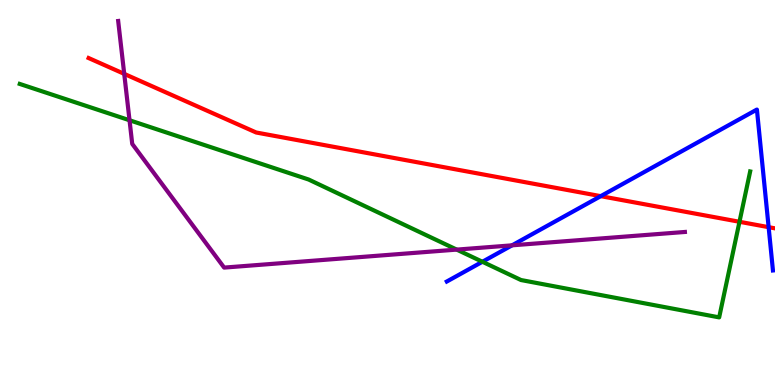[{'lines': ['blue', 'red'], 'intersections': [{'x': 7.75, 'y': 4.91}, {'x': 9.92, 'y': 4.1}]}, {'lines': ['green', 'red'], 'intersections': [{'x': 9.54, 'y': 4.24}]}, {'lines': ['purple', 'red'], 'intersections': [{'x': 1.6, 'y': 8.08}]}, {'lines': ['blue', 'green'], 'intersections': [{'x': 6.22, 'y': 3.2}]}, {'lines': ['blue', 'purple'], 'intersections': [{'x': 6.61, 'y': 3.63}]}, {'lines': ['green', 'purple'], 'intersections': [{'x': 1.67, 'y': 6.88}, {'x': 5.89, 'y': 3.52}]}]